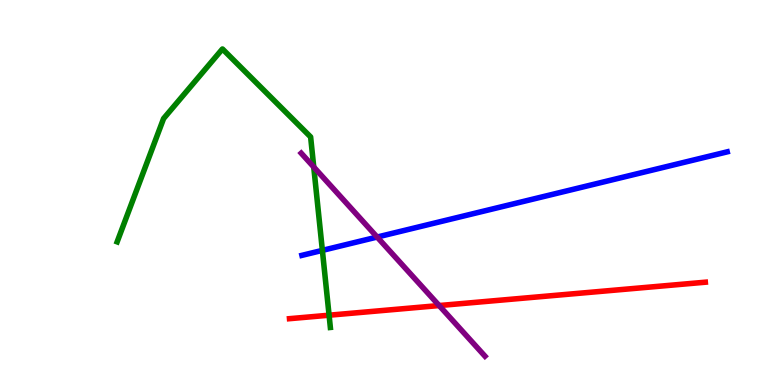[{'lines': ['blue', 'red'], 'intersections': []}, {'lines': ['green', 'red'], 'intersections': [{'x': 4.25, 'y': 1.81}]}, {'lines': ['purple', 'red'], 'intersections': [{'x': 5.67, 'y': 2.06}]}, {'lines': ['blue', 'green'], 'intersections': [{'x': 4.16, 'y': 3.5}]}, {'lines': ['blue', 'purple'], 'intersections': [{'x': 4.87, 'y': 3.84}]}, {'lines': ['green', 'purple'], 'intersections': [{'x': 4.05, 'y': 5.66}]}]